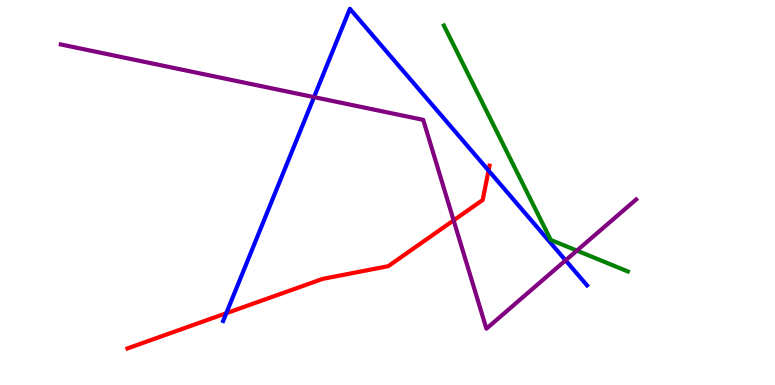[{'lines': ['blue', 'red'], 'intersections': [{'x': 2.92, 'y': 1.86}, {'x': 6.3, 'y': 5.57}]}, {'lines': ['green', 'red'], 'intersections': []}, {'lines': ['purple', 'red'], 'intersections': [{'x': 5.85, 'y': 4.28}]}, {'lines': ['blue', 'green'], 'intersections': []}, {'lines': ['blue', 'purple'], 'intersections': [{'x': 4.05, 'y': 7.48}, {'x': 7.3, 'y': 3.24}]}, {'lines': ['green', 'purple'], 'intersections': [{'x': 7.44, 'y': 3.49}]}]